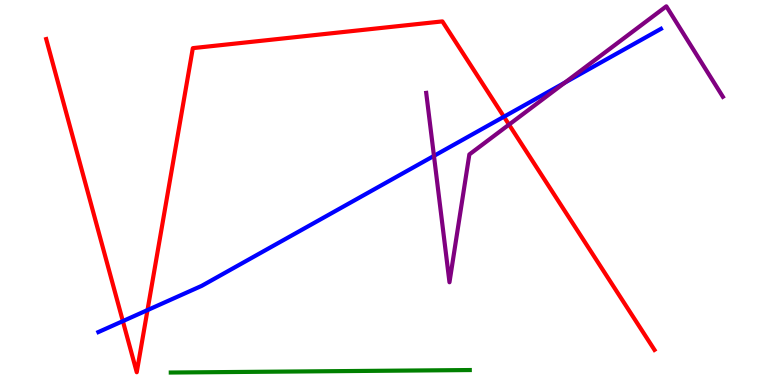[{'lines': ['blue', 'red'], 'intersections': [{'x': 1.59, 'y': 1.66}, {'x': 1.9, 'y': 1.95}, {'x': 6.5, 'y': 6.97}]}, {'lines': ['green', 'red'], 'intersections': []}, {'lines': ['purple', 'red'], 'intersections': [{'x': 6.57, 'y': 6.76}]}, {'lines': ['blue', 'green'], 'intersections': []}, {'lines': ['blue', 'purple'], 'intersections': [{'x': 5.6, 'y': 5.95}, {'x': 7.29, 'y': 7.85}]}, {'lines': ['green', 'purple'], 'intersections': []}]